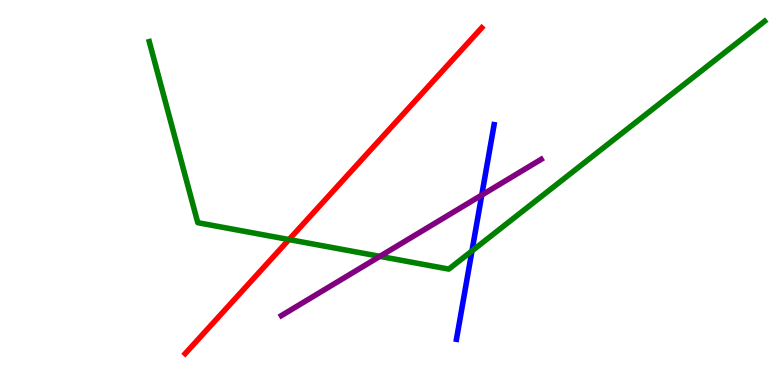[{'lines': ['blue', 'red'], 'intersections': []}, {'lines': ['green', 'red'], 'intersections': [{'x': 3.73, 'y': 3.78}]}, {'lines': ['purple', 'red'], 'intersections': []}, {'lines': ['blue', 'green'], 'intersections': [{'x': 6.09, 'y': 3.48}]}, {'lines': ['blue', 'purple'], 'intersections': [{'x': 6.22, 'y': 4.93}]}, {'lines': ['green', 'purple'], 'intersections': [{'x': 4.9, 'y': 3.34}]}]